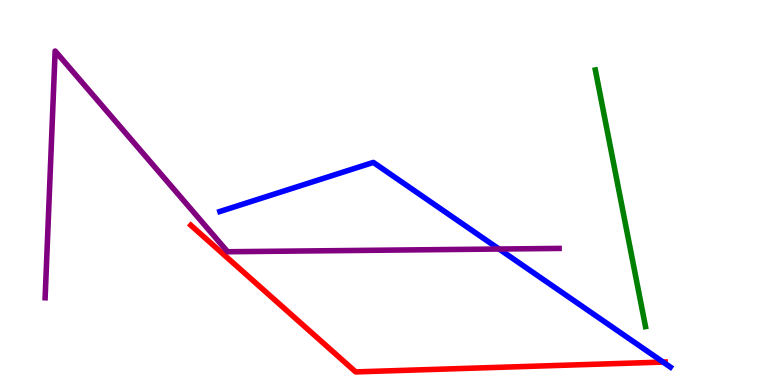[{'lines': ['blue', 'red'], 'intersections': [{'x': 8.56, 'y': 0.595}]}, {'lines': ['green', 'red'], 'intersections': []}, {'lines': ['purple', 'red'], 'intersections': []}, {'lines': ['blue', 'green'], 'intersections': []}, {'lines': ['blue', 'purple'], 'intersections': [{'x': 6.44, 'y': 3.53}]}, {'lines': ['green', 'purple'], 'intersections': []}]